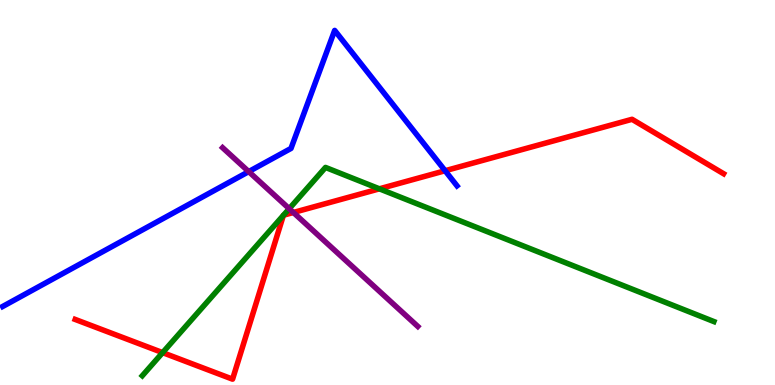[{'lines': ['blue', 'red'], 'intersections': [{'x': 5.74, 'y': 5.57}]}, {'lines': ['green', 'red'], 'intersections': [{'x': 2.1, 'y': 0.841}, {'x': 3.66, 'y': 4.41}, {'x': 3.66, 'y': 4.41}, {'x': 4.9, 'y': 5.1}]}, {'lines': ['purple', 'red'], 'intersections': [{'x': 3.79, 'y': 4.48}]}, {'lines': ['blue', 'green'], 'intersections': []}, {'lines': ['blue', 'purple'], 'intersections': [{'x': 3.21, 'y': 5.54}]}, {'lines': ['green', 'purple'], 'intersections': [{'x': 3.73, 'y': 4.58}]}]